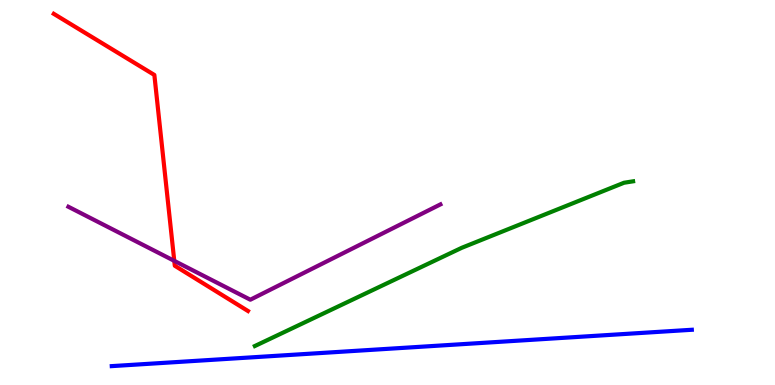[{'lines': ['blue', 'red'], 'intersections': []}, {'lines': ['green', 'red'], 'intersections': []}, {'lines': ['purple', 'red'], 'intersections': [{'x': 2.25, 'y': 3.22}]}, {'lines': ['blue', 'green'], 'intersections': []}, {'lines': ['blue', 'purple'], 'intersections': []}, {'lines': ['green', 'purple'], 'intersections': []}]